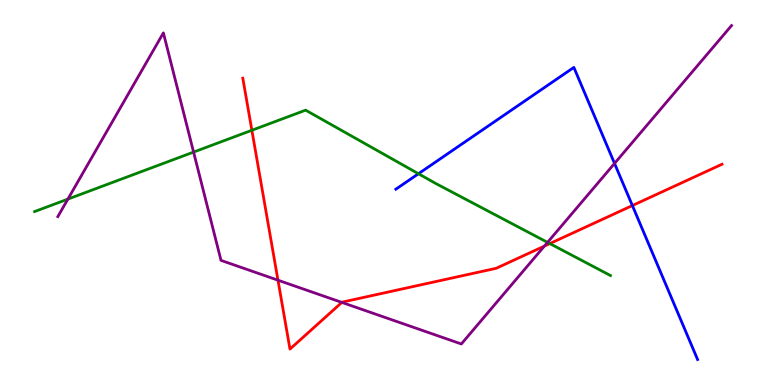[{'lines': ['blue', 'red'], 'intersections': [{'x': 8.16, 'y': 4.66}]}, {'lines': ['green', 'red'], 'intersections': [{'x': 3.25, 'y': 6.62}, {'x': 7.09, 'y': 3.67}]}, {'lines': ['purple', 'red'], 'intersections': [{'x': 3.59, 'y': 2.72}, {'x': 4.41, 'y': 2.15}, {'x': 7.02, 'y': 3.61}]}, {'lines': ['blue', 'green'], 'intersections': [{'x': 5.4, 'y': 5.49}]}, {'lines': ['blue', 'purple'], 'intersections': [{'x': 7.93, 'y': 5.75}]}, {'lines': ['green', 'purple'], 'intersections': [{'x': 0.876, 'y': 4.83}, {'x': 2.5, 'y': 6.05}, {'x': 7.07, 'y': 3.7}]}]